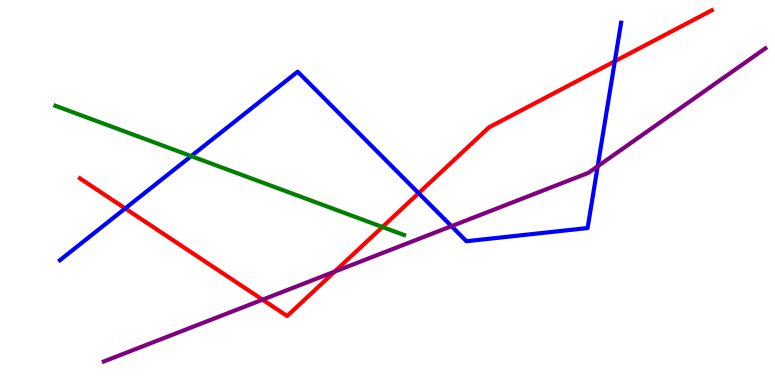[{'lines': ['blue', 'red'], 'intersections': [{'x': 1.62, 'y': 4.59}, {'x': 5.4, 'y': 4.98}, {'x': 7.93, 'y': 8.41}]}, {'lines': ['green', 'red'], 'intersections': [{'x': 4.93, 'y': 4.1}]}, {'lines': ['purple', 'red'], 'intersections': [{'x': 3.39, 'y': 2.22}, {'x': 4.32, 'y': 2.95}]}, {'lines': ['blue', 'green'], 'intersections': [{'x': 2.47, 'y': 5.95}]}, {'lines': ['blue', 'purple'], 'intersections': [{'x': 5.83, 'y': 4.13}, {'x': 7.71, 'y': 5.68}]}, {'lines': ['green', 'purple'], 'intersections': []}]